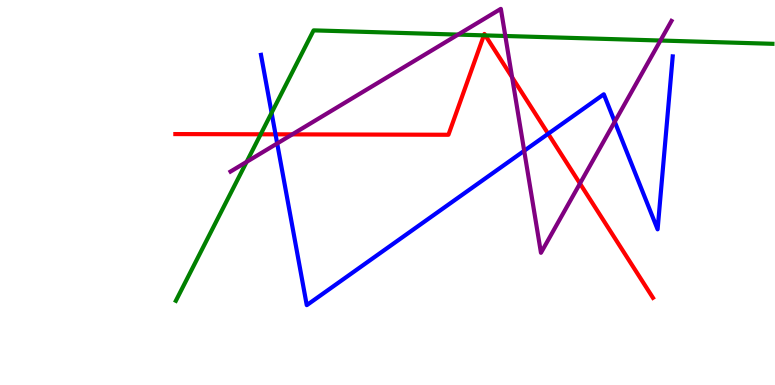[{'lines': ['blue', 'red'], 'intersections': [{'x': 3.56, 'y': 6.51}, {'x': 7.07, 'y': 6.53}]}, {'lines': ['green', 'red'], 'intersections': [{'x': 3.36, 'y': 6.51}, {'x': 6.24, 'y': 9.08}, {'x': 6.26, 'y': 9.08}]}, {'lines': ['purple', 'red'], 'intersections': [{'x': 3.77, 'y': 6.51}, {'x': 6.61, 'y': 7.99}, {'x': 7.48, 'y': 5.23}]}, {'lines': ['blue', 'green'], 'intersections': [{'x': 3.5, 'y': 7.07}]}, {'lines': ['blue', 'purple'], 'intersections': [{'x': 3.58, 'y': 6.27}, {'x': 6.76, 'y': 6.08}, {'x': 7.93, 'y': 6.84}]}, {'lines': ['green', 'purple'], 'intersections': [{'x': 3.18, 'y': 5.8}, {'x': 5.91, 'y': 9.1}, {'x': 6.52, 'y': 9.07}, {'x': 8.52, 'y': 8.95}]}]